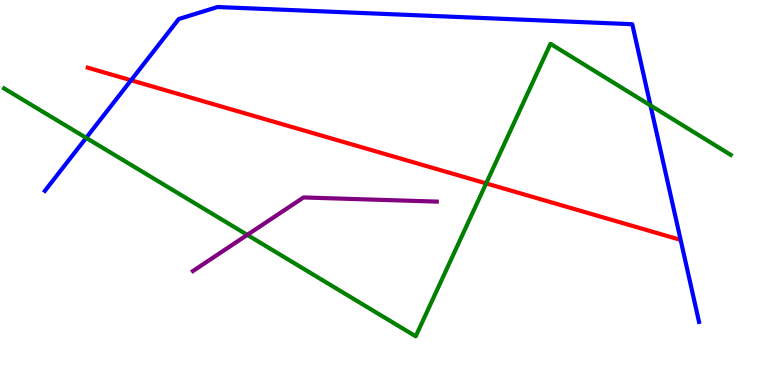[{'lines': ['blue', 'red'], 'intersections': [{'x': 1.69, 'y': 7.92}]}, {'lines': ['green', 'red'], 'intersections': [{'x': 6.27, 'y': 5.24}]}, {'lines': ['purple', 'red'], 'intersections': []}, {'lines': ['blue', 'green'], 'intersections': [{'x': 1.11, 'y': 6.42}, {'x': 8.39, 'y': 7.26}]}, {'lines': ['blue', 'purple'], 'intersections': []}, {'lines': ['green', 'purple'], 'intersections': [{'x': 3.19, 'y': 3.9}]}]